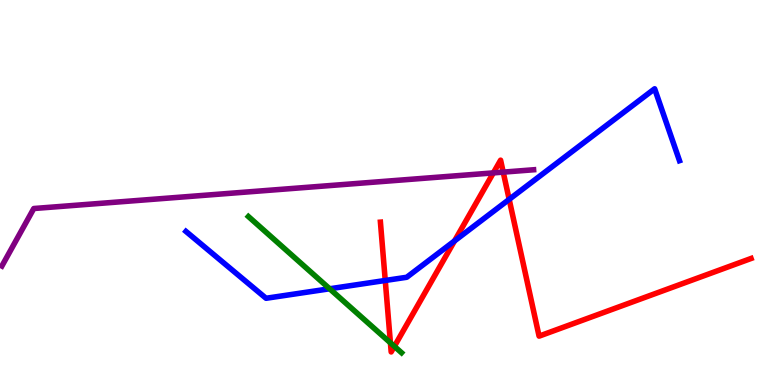[{'lines': ['blue', 'red'], 'intersections': [{'x': 4.97, 'y': 2.71}, {'x': 5.86, 'y': 3.74}, {'x': 6.57, 'y': 4.82}]}, {'lines': ['green', 'red'], 'intersections': [{'x': 5.04, 'y': 1.1}, {'x': 5.09, 'y': 1.0}]}, {'lines': ['purple', 'red'], 'intersections': [{'x': 6.37, 'y': 5.51}, {'x': 6.49, 'y': 5.53}]}, {'lines': ['blue', 'green'], 'intersections': [{'x': 4.25, 'y': 2.5}]}, {'lines': ['blue', 'purple'], 'intersections': []}, {'lines': ['green', 'purple'], 'intersections': []}]